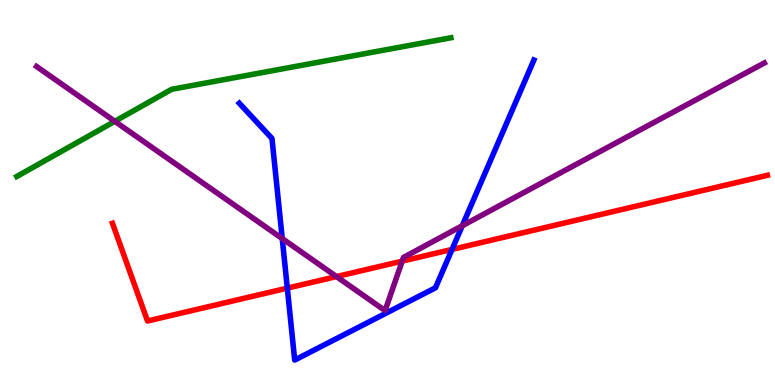[{'lines': ['blue', 'red'], 'intersections': [{'x': 3.71, 'y': 2.52}, {'x': 5.83, 'y': 3.52}]}, {'lines': ['green', 'red'], 'intersections': []}, {'lines': ['purple', 'red'], 'intersections': [{'x': 4.34, 'y': 2.82}, {'x': 5.19, 'y': 3.22}]}, {'lines': ['blue', 'green'], 'intersections': []}, {'lines': ['blue', 'purple'], 'intersections': [{'x': 3.64, 'y': 3.8}, {'x': 5.96, 'y': 4.14}]}, {'lines': ['green', 'purple'], 'intersections': [{'x': 1.48, 'y': 6.85}]}]